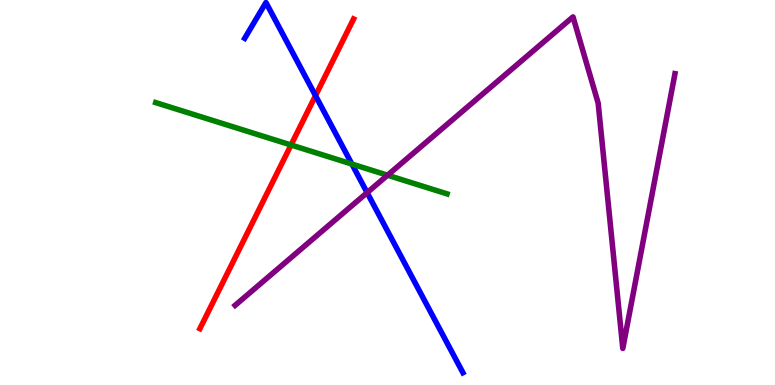[{'lines': ['blue', 'red'], 'intersections': [{'x': 4.07, 'y': 7.52}]}, {'lines': ['green', 'red'], 'intersections': [{'x': 3.76, 'y': 6.23}]}, {'lines': ['purple', 'red'], 'intersections': []}, {'lines': ['blue', 'green'], 'intersections': [{'x': 4.54, 'y': 5.74}]}, {'lines': ['blue', 'purple'], 'intersections': [{'x': 4.74, 'y': 5.0}]}, {'lines': ['green', 'purple'], 'intersections': [{'x': 5.0, 'y': 5.45}]}]